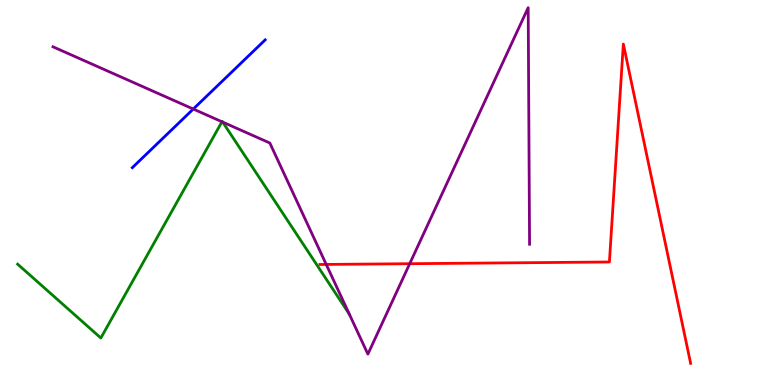[{'lines': ['blue', 'red'], 'intersections': []}, {'lines': ['green', 'red'], 'intersections': []}, {'lines': ['purple', 'red'], 'intersections': [{'x': 4.21, 'y': 3.13}, {'x': 5.29, 'y': 3.15}]}, {'lines': ['blue', 'green'], 'intersections': []}, {'lines': ['blue', 'purple'], 'intersections': [{'x': 2.49, 'y': 7.17}]}, {'lines': ['green', 'purple'], 'intersections': [{'x': 2.86, 'y': 6.84}, {'x': 2.87, 'y': 6.83}]}]